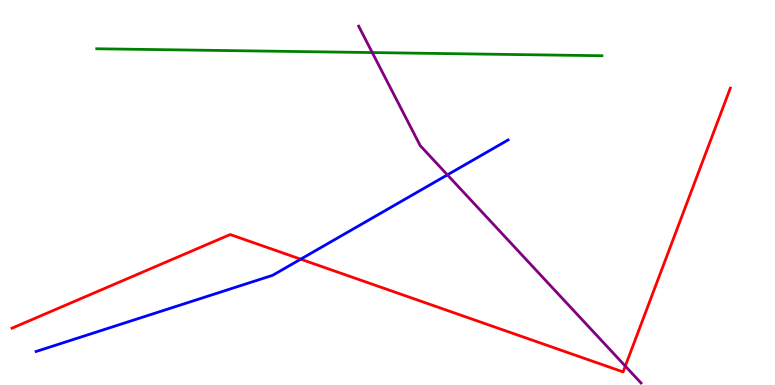[{'lines': ['blue', 'red'], 'intersections': [{'x': 3.88, 'y': 3.27}]}, {'lines': ['green', 'red'], 'intersections': []}, {'lines': ['purple', 'red'], 'intersections': [{'x': 8.07, 'y': 0.492}]}, {'lines': ['blue', 'green'], 'intersections': []}, {'lines': ['blue', 'purple'], 'intersections': [{'x': 5.77, 'y': 5.46}]}, {'lines': ['green', 'purple'], 'intersections': [{'x': 4.8, 'y': 8.63}]}]